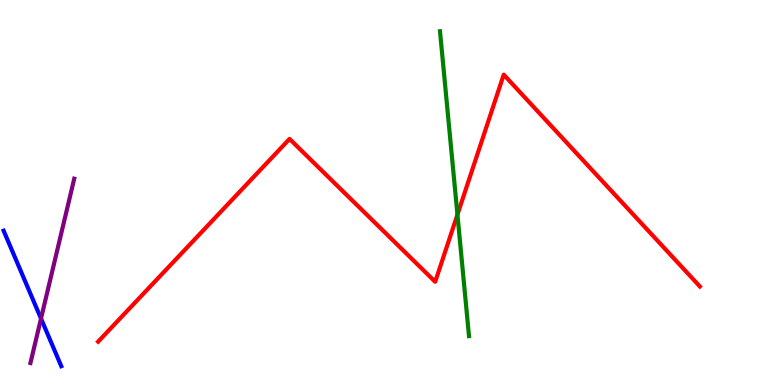[{'lines': ['blue', 'red'], 'intersections': []}, {'lines': ['green', 'red'], 'intersections': [{'x': 5.9, 'y': 4.43}]}, {'lines': ['purple', 'red'], 'intersections': []}, {'lines': ['blue', 'green'], 'intersections': []}, {'lines': ['blue', 'purple'], 'intersections': [{'x': 0.529, 'y': 1.73}]}, {'lines': ['green', 'purple'], 'intersections': []}]